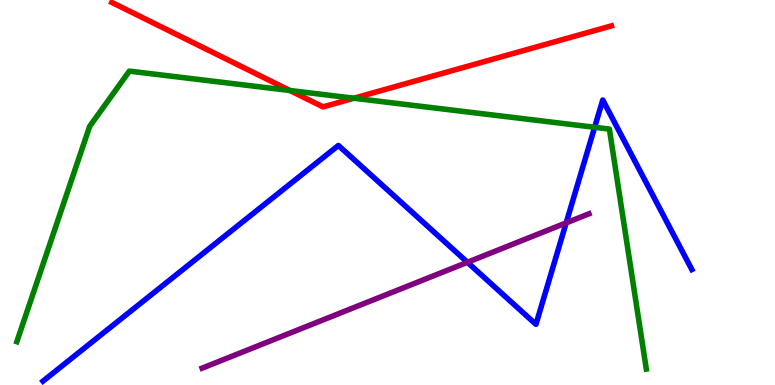[{'lines': ['blue', 'red'], 'intersections': []}, {'lines': ['green', 'red'], 'intersections': [{'x': 3.74, 'y': 7.65}, {'x': 4.57, 'y': 7.45}]}, {'lines': ['purple', 'red'], 'intersections': []}, {'lines': ['blue', 'green'], 'intersections': [{'x': 7.67, 'y': 6.69}]}, {'lines': ['blue', 'purple'], 'intersections': [{'x': 6.03, 'y': 3.19}, {'x': 7.31, 'y': 4.21}]}, {'lines': ['green', 'purple'], 'intersections': []}]